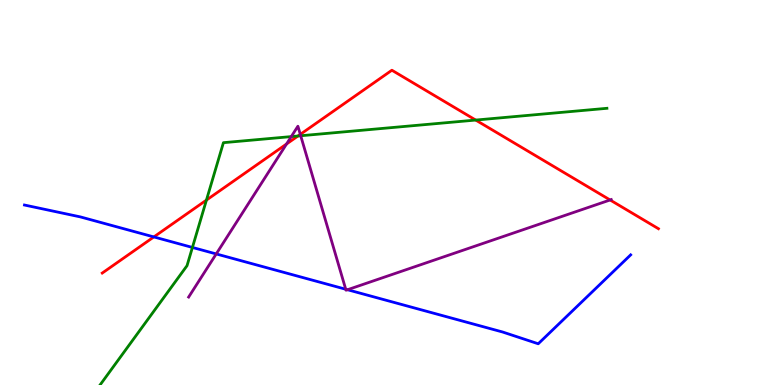[{'lines': ['blue', 'red'], 'intersections': [{'x': 1.99, 'y': 3.85}]}, {'lines': ['green', 'red'], 'intersections': [{'x': 2.66, 'y': 4.8}, {'x': 3.84, 'y': 6.47}, {'x': 6.14, 'y': 6.88}]}, {'lines': ['purple', 'red'], 'intersections': [{'x': 3.7, 'y': 6.26}, {'x': 3.87, 'y': 6.51}, {'x': 7.87, 'y': 4.81}]}, {'lines': ['blue', 'green'], 'intersections': [{'x': 2.48, 'y': 3.57}]}, {'lines': ['blue', 'purple'], 'intersections': [{'x': 2.79, 'y': 3.4}, {'x': 4.46, 'y': 2.49}, {'x': 4.48, 'y': 2.47}]}, {'lines': ['green', 'purple'], 'intersections': [{'x': 3.76, 'y': 6.45}, {'x': 3.88, 'y': 6.47}]}]